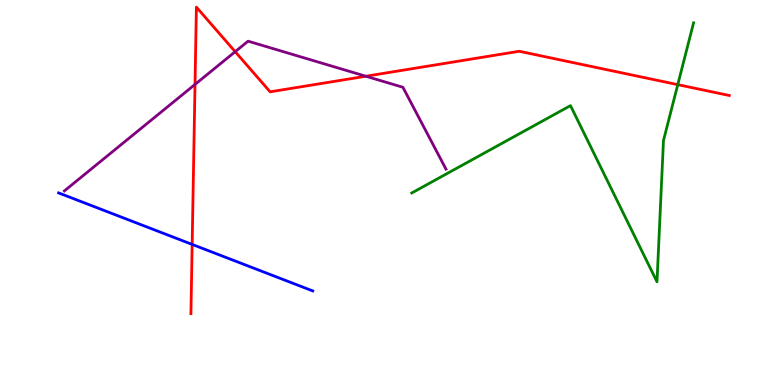[{'lines': ['blue', 'red'], 'intersections': [{'x': 2.48, 'y': 3.65}]}, {'lines': ['green', 'red'], 'intersections': [{'x': 8.75, 'y': 7.8}]}, {'lines': ['purple', 'red'], 'intersections': [{'x': 2.52, 'y': 7.81}, {'x': 3.03, 'y': 8.66}, {'x': 4.72, 'y': 8.02}]}, {'lines': ['blue', 'green'], 'intersections': []}, {'lines': ['blue', 'purple'], 'intersections': []}, {'lines': ['green', 'purple'], 'intersections': []}]